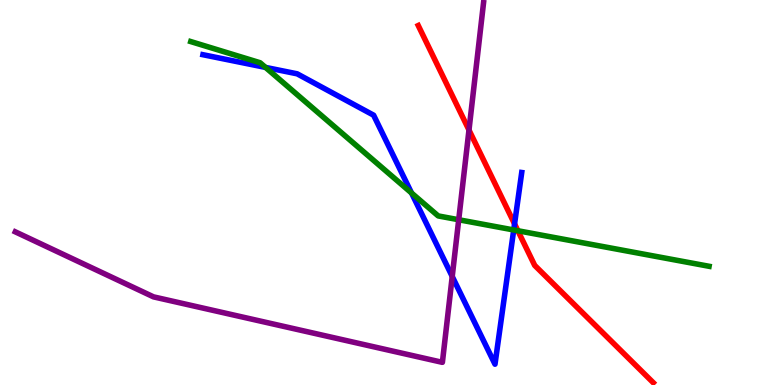[{'lines': ['blue', 'red'], 'intersections': [{'x': 6.64, 'y': 4.18}]}, {'lines': ['green', 'red'], 'intersections': [{'x': 6.68, 'y': 4.01}]}, {'lines': ['purple', 'red'], 'intersections': [{'x': 6.05, 'y': 6.62}]}, {'lines': ['blue', 'green'], 'intersections': [{'x': 3.43, 'y': 8.25}, {'x': 5.31, 'y': 4.99}, {'x': 6.63, 'y': 4.03}]}, {'lines': ['blue', 'purple'], 'intersections': [{'x': 5.84, 'y': 2.82}]}, {'lines': ['green', 'purple'], 'intersections': [{'x': 5.92, 'y': 4.29}]}]